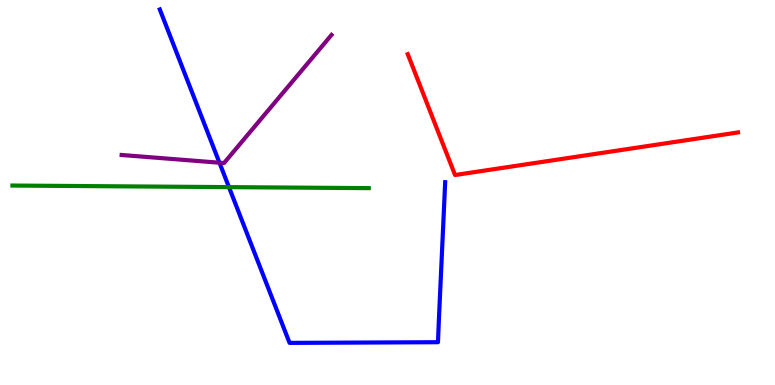[{'lines': ['blue', 'red'], 'intersections': []}, {'lines': ['green', 'red'], 'intersections': []}, {'lines': ['purple', 'red'], 'intersections': []}, {'lines': ['blue', 'green'], 'intersections': [{'x': 2.95, 'y': 5.14}]}, {'lines': ['blue', 'purple'], 'intersections': [{'x': 2.83, 'y': 5.77}]}, {'lines': ['green', 'purple'], 'intersections': []}]